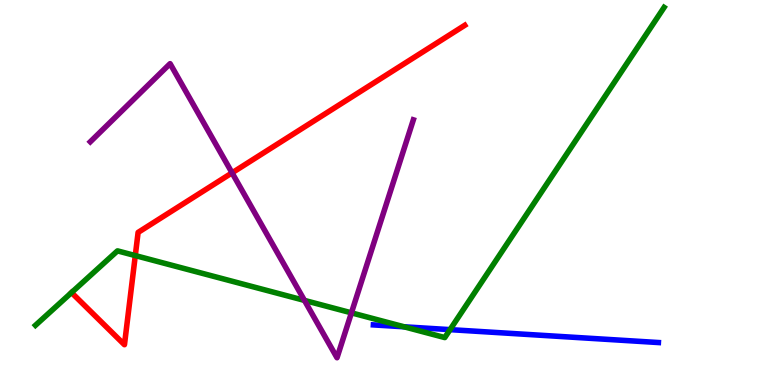[{'lines': ['blue', 'red'], 'intersections': []}, {'lines': ['green', 'red'], 'intersections': [{'x': 1.75, 'y': 3.36}]}, {'lines': ['purple', 'red'], 'intersections': [{'x': 2.99, 'y': 5.51}]}, {'lines': ['blue', 'green'], 'intersections': [{'x': 5.21, 'y': 1.51}, {'x': 5.81, 'y': 1.44}]}, {'lines': ['blue', 'purple'], 'intersections': []}, {'lines': ['green', 'purple'], 'intersections': [{'x': 3.93, 'y': 2.2}, {'x': 4.53, 'y': 1.87}]}]